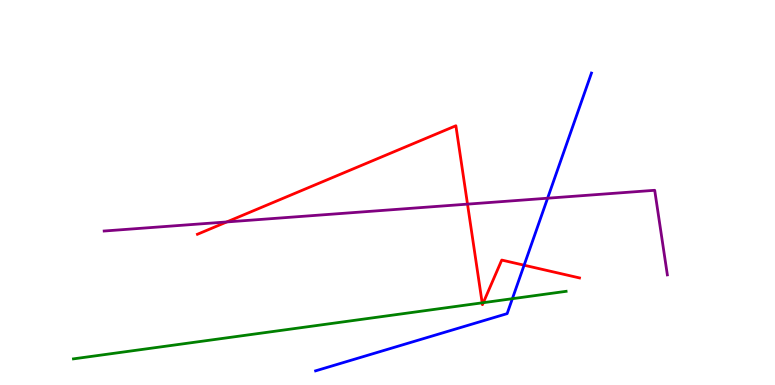[{'lines': ['blue', 'red'], 'intersections': [{'x': 6.76, 'y': 3.11}]}, {'lines': ['green', 'red'], 'intersections': [{'x': 6.22, 'y': 2.13}, {'x': 6.24, 'y': 2.14}]}, {'lines': ['purple', 'red'], 'intersections': [{'x': 2.93, 'y': 4.24}, {'x': 6.03, 'y': 4.7}]}, {'lines': ['blue', 'green'], 'intersections': [{'x': 6.61, 'y': 2.24}]}, {'lines': ['blue', 'purple'], 'intersections': [{'x': 7.07, 'y': 4.85}]}, {'lines': ['green', 'purple'], 'intersections': []}]